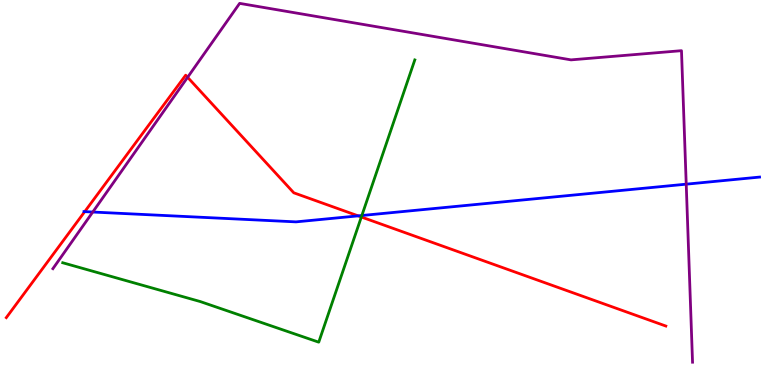[{'lines': ['blue', 'red'], 'intersections': [{'x': 1.09, 'y': 4.5}, {'x': 4.62, 'y': 4.39}]}, {'lines': ['green', 'red'], 'intersections': [{'x': 4.66, 'y': 4.36}]}, {'lines': ['purple', 'red'], 'intersections': [{'x': 2.42, 'y': 7.99}]}, {'lines': ['blue', 'green'], 'intersections': [{'x': 4.67, 'y': 4.4}]}, {'lines': ['blue', 'purple'], 'intersections': [{'x': 1.2, 'y': 4.49}, {'x': 8.85, 'y': 5.22}]}, {'lines': ['green', 'purple'], 'intersections': []}]